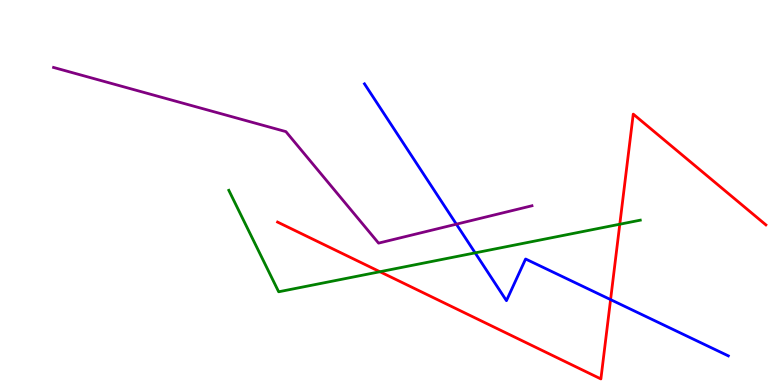[{'lines': ['blue', 'red'], 'intersections': [{'x': 7.88, 'y': 2.22}]}, {'lines': ['green', 'red'], 'intersections': [{'x': 4.9, 'y': 2.94}, {'x': 8.0, 'y': 4.18}]}, {'lines': ['purple', 'red'], 'intersections': []}, {'lines': ['blue', 'green'], 'intersections': [{'x': 6.13, 'y': 3.43}]}, {'lines': ['blue', 'purple'], 'intersections': [{'x': 5.89, 'y': 4.18}]}, {'lines': ['green', 'purple'], 'intersections': []}]